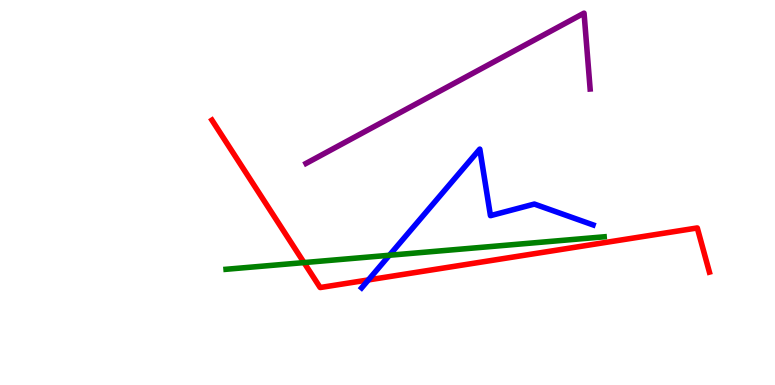[{'lines': ['blue', 'red'], 'intersections': [{'x': 4.75, 'y': 2.73}]}, {'lines': ['green', 'red'], 'intersections': [{'x': 3.92, 'y': 3.18}]}, {'lines': ['purple', 'red'], 'intersections': []}, {'lines': ['blue', 'green'], 'intersections': [{'x': 5.02, 'y': 3.37}]}, {'lines': ['blue', 'purple'], 'intersections': []}, {'lines': ['green', 'purple'], 'intersections': []}]